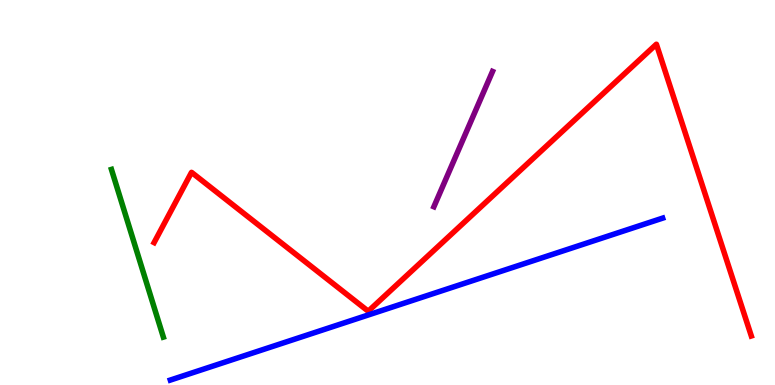[{'lines': ['blue', 'red'], 'intersections': []}, {'lines': ['green', 'red'], 'intersections': []}, {'lines': ['purple', 'red'], 'intersections': []}, {'lines': ['blue', 'green'], 'intersections': []}, {'lines': ['blue', 'purple'], 'intersections': []}, {'lines': ['green', 'purple'], 'intersections': []}]